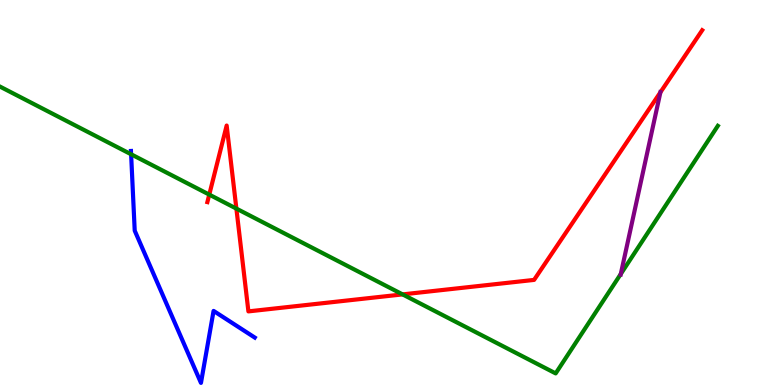[{'lines': ['blue', 'red'], 'intersections': []}, {'lines': ['green', 'red'], 'intersections': [{'x': 2.7, 'y': 4.95}, {'x': 3.05, 'y': 4.58}, {'x': 5.19, 'y': 2.35}]}, {'lines': ['purple', 'red'], 'intersections': [{'x': 8.52, 'y': 7.6}]}, {'lines': ['blue', 'green'], 'intersections': [{'x': 1.69, 'y': 5.99}]}, {'lines': ['blue', 'purple'], 'intersections': []}, {'lines': ['green', 'purple'], 'intersections': [{'x': 8.01, 'y': 2.88}]}]